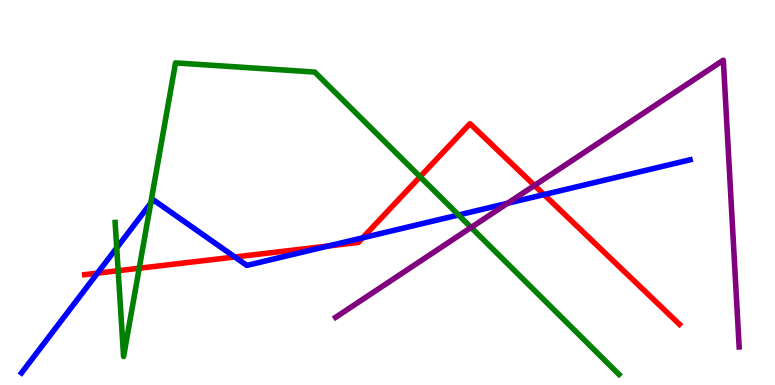[{'lines': ['blue', 'red'], 'intersections': [{'x': 1.26, 'y': 2.91}, {'x': 3.03, 'y': 3.33}, {'x': 4.24, 'y': 3.61}, {'x': 4.68, 'y': 3.82}, {'x': 7.02, 'y': 4.95}]}, {'lines': ['green', 'red'], 'intersections': [{'x': 1.52, 'y': 2.97}, {'x': 1.8, 'y': 3.03}, {'x': 5.42, 'y': 5.41}]}, {'lines': ['purple', 'red'], 'intersections': [{'x': 6.9, 'y': 5.18}]}, {'lines': ['blue', 'green'], 'intersections': [{'x': 1.51, 'y': 3.56}, {'x': 1.94, 'y': 4.72}, {'x': 5.92, 'y': 4.42}]}, {'lines': ['blue', 'purple'], 'intersections': [{'x': 6.55, 'y': 4.72}]}, {'lines': ['green', 'purple'], 'intersections': [{'x': 6.08, 'y': 4.09}]}]